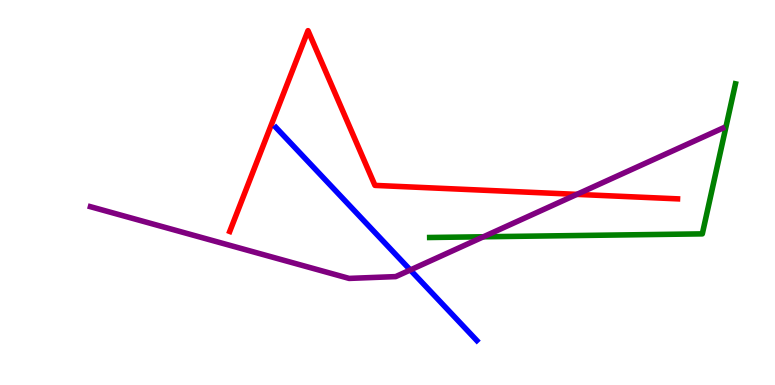[{'lines': ['blue', 'red'], 'intersections': []}, {'lines': ['green', 'red'], 'intersections': []}, {'lines': ['purple', 'red'], 'intersections': [{'x': 7.44, 'y': 4.95}]}, {'lines': ['blue', 'green'], 'intersections': []}, {'lines': ['blue', 'purple'], 'intersections': [{'x': 5.29, 'y': 2.99}]}, {'lines': ['green', 'purple'], 'intersections': [{'x': 6.24, 'y': 3.85}]}]